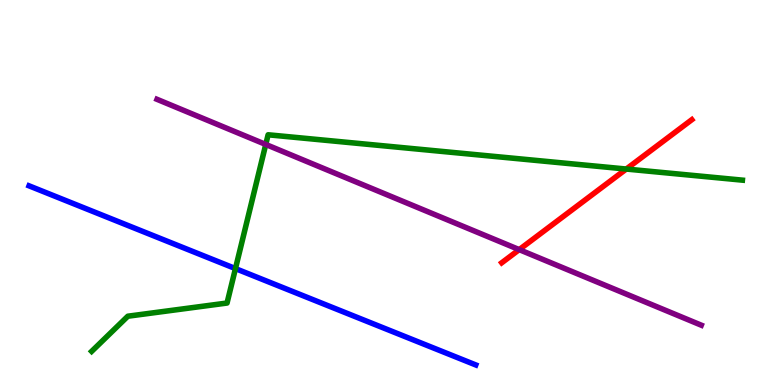[{'lines': ['blue', 'red'], 'intersections': []}, {'lines': ['green', 'red'], 'intersections': [{'x': 8.08, 'y': 5.61}]}, {'lines': ['purple', 'red'], 'intersections': [{'x': 6.7, 'y': 3.52}]}, {'lines': ['blue', 'green'], 'intersections': [{'x': 3.04, 'y': 3.02}]}, {'lines': ['blue', 'purple'], 'intersections': []}, {'lines': ['green', 'purple'], 'intersections': [{'x': 3.43, 'y': 6.25}]}]